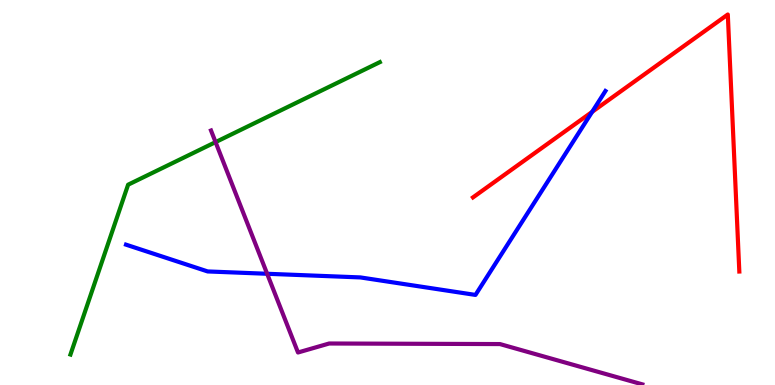[{'lines': ['blue', 'red'], 'intersections': [{'x': 7.64, 'y': 7.09}]}, {'lines': ['green', 'red'], 'intersections': []}, {'lines': ['purple', 'red'], 'intersections': []}, {'lines': ['blue', 'green'], 'intersections': []}, {'lines': ['blue', 'purple'], 'intersections': [{'x': 3.45, 'y': 2.89}]}, {'lines': ['green', 'purple'], 'intersections': [{'x': 2.78, 'y': 6.31}]}]